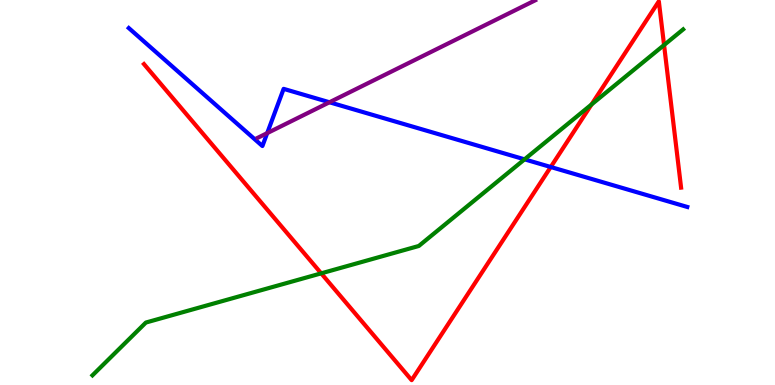[{'lines': ['blue', 'red'], 'intersections': [{'x': 7.11, 'y': 5.66}]}, {'lines': ['green', 'red'], 'intersections': [{'x': 4.14, 'y': 2.9}, {'x': 7.63, 'y': 7.29}, {'x': 8.57, 'y': 8.83}]}, {'lines': ['purple', 'red'], 'intersections': []}, {'lines': ['blue', 'green'], 'intersections': [{'x': 6.77, 'y': 5.86}]}, {'lines': ['blue', 'purple'], 'intersections': [{'x': 3.45, 'y': 6.54}, {'x': 4.25, 'y': 7.34}]}, {'lines': ['green', 'purple'], 'intersections': []}]